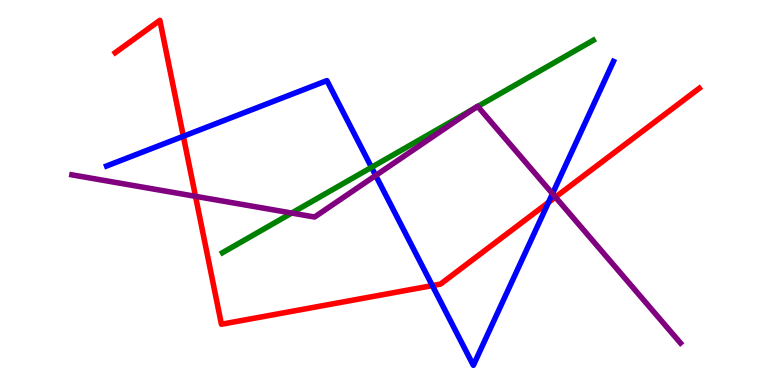[{'lines': ['blue', 'red'], 'intersections': [{'x': 2.37, 'y': 6.46}, {'x': 5.58, 'y': 2.58}, {'x': 7.08, 'y': 4.74}]}, {'lines': ['green', 'red'], 'intersections': []}, {'lines': ['purple', 'red'], 'intersections': [{'x': 2.52, 'y': 4.9}, {'x': 7.17, 'y': 4.88}]}, {'lines': ['blue', 'green'], 'intersections': [{'x': 4.79, 'y': 5.65}]}, {'lines': ['blue', 'purple'], 'intersections': [{'x': 4.85, 'y': 5.44}, {'x': 7.13, 'y': 4.97}]}, {'lines': ['green', 'purple'], 'intersections': [{'x': 3.76, 'y': 4.47}, {'x': 6.12, 'y': 7.19}, {'x': 6.16, 'y': 7.23}]}]